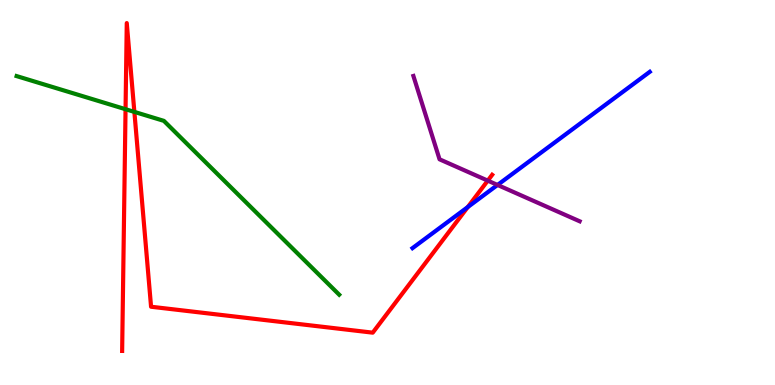[{'lines': ['blue', 'red'], 'intersections': [{'x': 6.04, 'y': 4.62}]}, {'lines': ['green', 'red'], 'intersections': [{'x': 1.62, 'y': 7.16}, {'x': 1.73, 'y': 7.09}]}, {'lines': ['purple', 'red'], 'intersections': [{'x': 6.29, 'y': 5.31}]}, {'lines': ['blue', 'green'], 'intersections': []}, {'lines': ['blue', 'purple'], 'intersections': [{'x': 6.42, 'y': 5.2}]}, {'lines': ['green', 'purple'], 'intersections': []}]